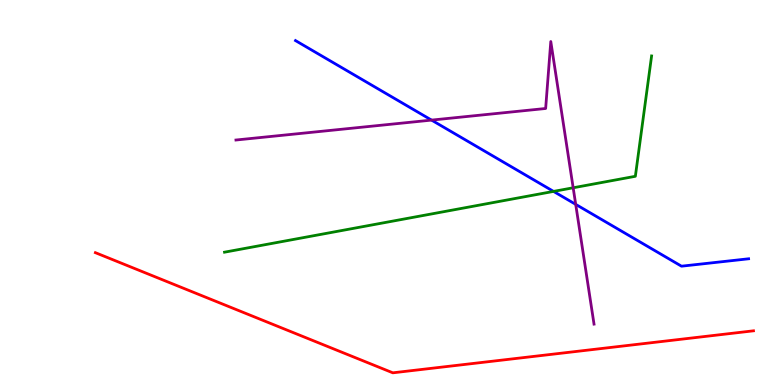[{'lines': ['blue', 'red'], 'intersections': []}, {'lines': ['green', 'red'], 'intersections': []}, {'lines': ['purple', 'red'], 'intersections': []}, {'lines': ['blue', 'green'], 'intersections': [{'x': 7.14, 'y': 5.03}]}, {'lines': ['blue', 'purple'], 'intersections': [{'x': 5.57, 'y': 6.88}, {'x': 7.43, 'y': 4.69}]}, {'lines': ['green', 'purple'], 'intersections': [{'x': 7.4, 'y': 5.12}]}]